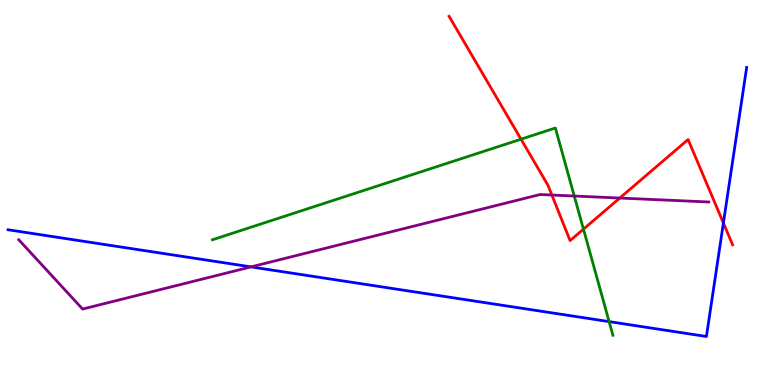[{'lines': ['blue', 'red'], 'intersections': [{'x': 9.33, 'y': 4.21}]}, {'lines': ['green', 'red'], 'intersections': [{'x': 6.72, 'y': 6.38}, {'x': 7.53, 'y': 4.05}]}, {'lines': ['purple', 'red'], 'intersections': [{'x': 7.12, 'y': 4.93}, {'x': 8.0, 'y': 4.86}]}, {'lines': ['blue', 'green'], 'intersections': [{'x': 7.86, 'y': 1.65}]}, {'lines': ['blue', 'purple'], 'intersections': [{'x': 3.24, 'y': 3.07}]}, {'lines': ['green', 'purple'], 'intersections': [{'x': 7.41, 'y': 4.91}]}]